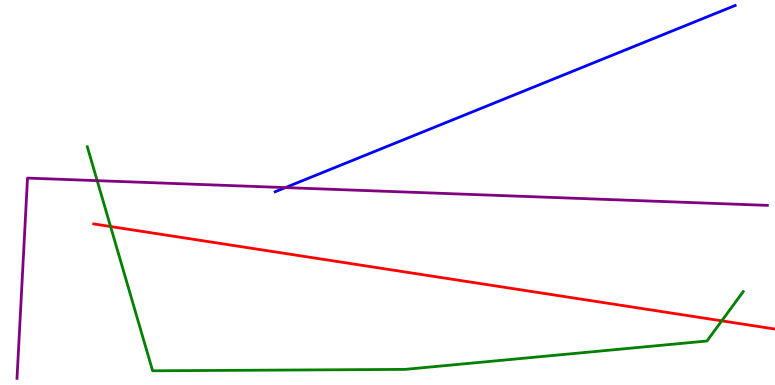[{'lines': ['blue', 'red'], 'intersections': []}, {'lines': ['green', 'red'], 'intersections': [{'x': 1.43, 'y': 4.12}, {'x': 9.31, 'y': 1.67}]}, {'lines': ['purple', 'red'], 'intersections': []}, {'lines': ['blue', 'green'], 'intersections': []}, {'lines': ['blue', 'purple'], 'intersections': [{'x': 3.68, 'y': 5.13}]}, {'lines': ['green', 'purple'], 'intersections': [{'x': 1.25, 'y': 5.31}]}]